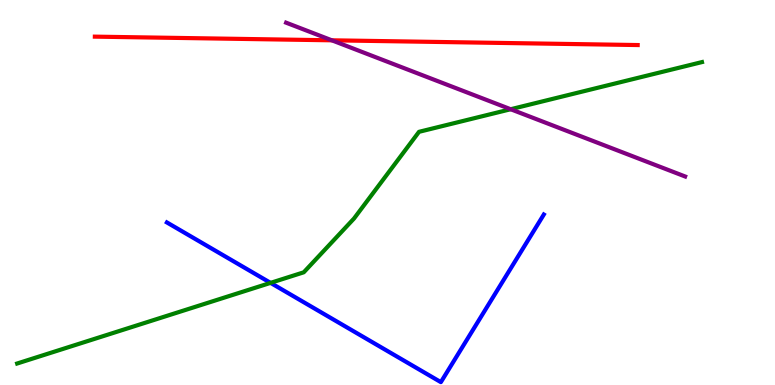[{'lines': ['blue', 'red'], 'intersections': []}, {'lines': ['green', 'red'], 'intersections': []}, {'lines': ['purple', 'red'], 'intersections': [{'x': 4.28, 'y': 8.95}]}, {'lines': ['blue', 'green'], 'intersections': [{'x': 3.49, 'y': 2.65}]}, {'lines': ['blue', 'purple'], 'intersections': []}, {'lines': ['green', 'purple'], 'intersections': [{'x': 6.59, 'y': 7.16}]}]